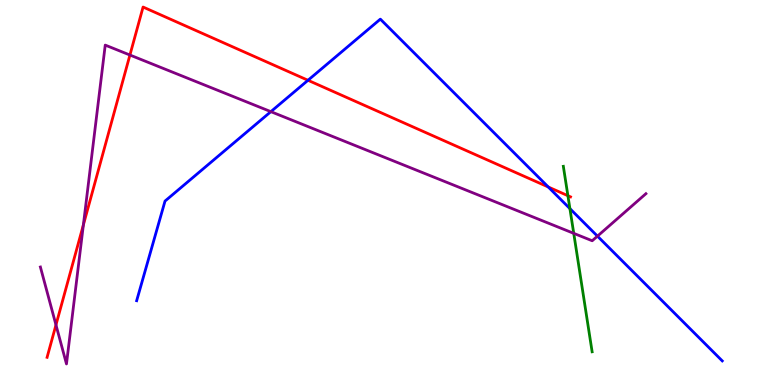[{'lines': ['blue', 'red'], 'intersections': [{'x': 3.97, 'y': 7.91}, {'x': 7.07, 'y': 5.14}]}, {'lines': ['green', 'red'], 'intersections': [{'x': 7.33, 'y': 4.92}]}, {'lines': ['purple', 'red'], 'intersections': [{'x': 0.722, 'y': 1.56}, {'x': 1.08, 'y': 4.16}, {'x': 1.68, 'y': 8.57}]}, {'lines': ['blue', 'green'], 'intersections': [{'x': 7.35, 'y': 4.58}]}, {'lines': ['blue', 'purple'], 'intersections': [{'x': 3.49, 'y': 7.1}, {'x': 7.71, 'y': 3.87}]}, {'lines': ['green', 'purple'], 'intersections': [{'x': 7.4, 'y': 3.94}]}]